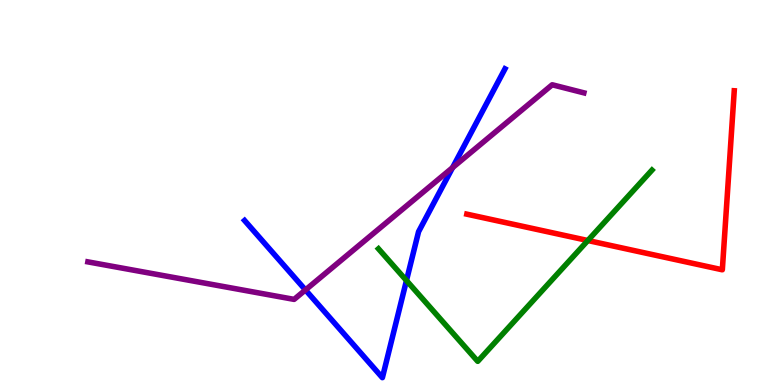[{'lines': ['blue', 'red'], 'intersections': []}, {'lines': ['green', 'red'], 'intersections': [{'x': 7.59, 'y': 3.75}]}, {'lines': ['purple', 'red'], 'intersections': []}, {'lines': ['blue', 'green'], 'intersections': [{'x': 5.24, 'y': 2.71}]}, {'lines': ['blue', 'purple'], 'intersections': [{'x': 3.94, 'y': 2.47}, {'x': 5.84, 'y': 5.65}]}, {'lines': ['green', 'purple'], 'intersections': []}]